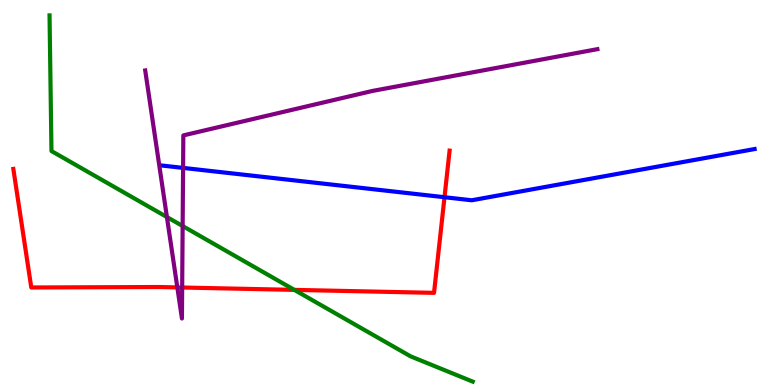[{'lines': ['blue', 'red'], 'intersections': [{'x': 5.74, 'y': 4.88}]}, {'lines': ['green', 'red'], 'intersections': [{'x': 3.8, 'y': 2.47}]}, {'lines': ['purple', 'red'], 'intersections': [{'x': 2.29, 'y': 2.53}, {'x': 2.35, 'y': 2.53}]}, {'lines': ['blue', 'green'], 'intersections': []}, {'lines': ['blue', 'purple'], 'intersections': [{'x': 2.36, 'y': 5.64}]}, {'lines': ['green', 'purple'], 'intersections': [{'x': 2.15, 'y': 4.36}, {'x': 2.36, 'y': 4.13}]}]